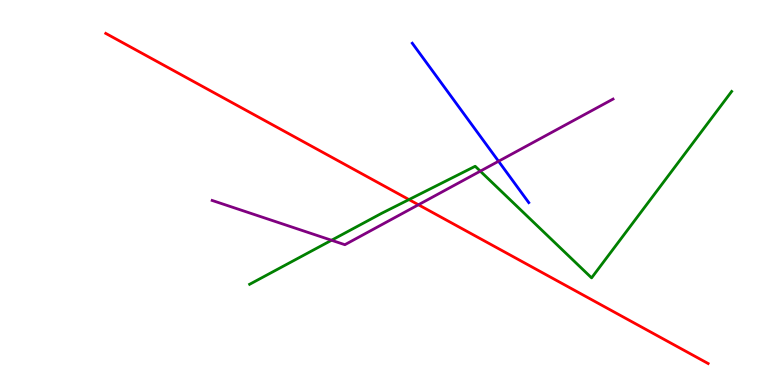[{'lines': ['blue', 'red'], 'intersections': []}, {'lines': ['green', 'red'], 'intersections': [{'x': 5.28, 'y': 4.82}]}, {'lines': ['purple', 'red'], 'intersections': [{'x': 5.4, 'y': 4.68}]}, {'lines': ['blue', 'green'], 'intersections': []}, {'lines': ['blue', 'purple'], 'intersections': [{'x': 6.43, 'y': 5.81}]}, {'lines': ['green', 'purple'], 'intersections': [{'x': 4.28, 'y': 3.76}, {'x': 6.2, 'y': 5.55}]}]